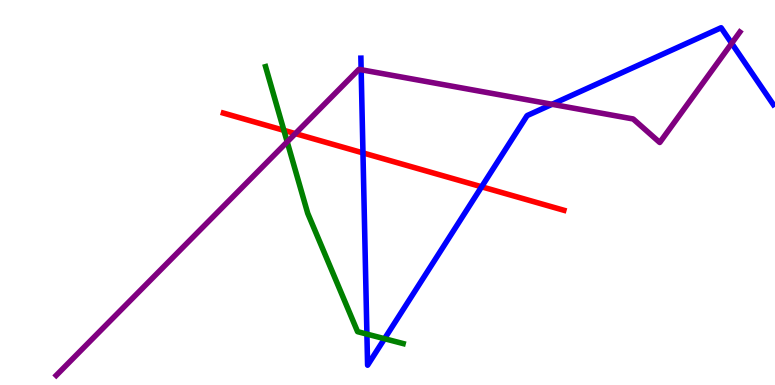[{'lines': ['blue', 'red'], 'intersections': [{'x': 4.68, 'y': 6.03}, {'x': 6.21, 'y': 5.15}]}, {'lines': ['green', 'red'], 'intersections': [{'x': 3.66, 'y': 6.61}]}, {'lines': ['purple', 'red'], 'intersections': [{'x': 3.81, 'y': 6.53}]}, {'lines': ['blue', 'green'], 'intersections': [{'x': 4.73, 'y': 1.32}, {'x': 4.96, 'y': 1.2}]}, {'lines': ['blue', 'purple'], 'intersections': [{'x': 4.66, 'y': 8.19}, {'x': 7.12, 'y': 7.29}, {'x': 9.44, 'y': 8.88}]}, {'lines': ['green', 'purple'], 'intersections': [{'x': 3.71, 'y': 6.32}]}]